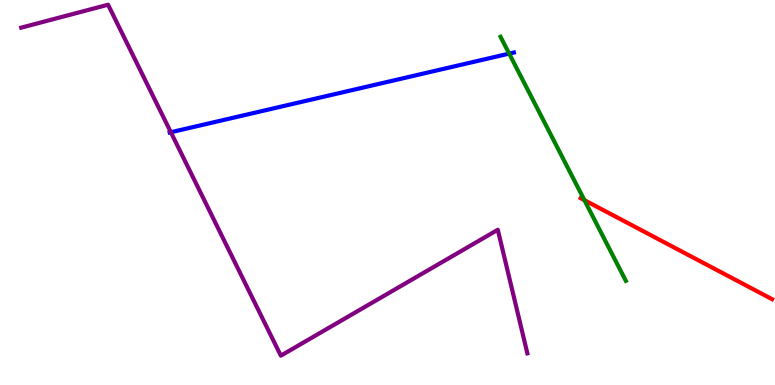[{'lines': ['blue', 'red'], 'intersections': []}, {'lines': ['green', 'red'], 'intersections': [{'x': 7.54, 'y': 4.8}]}, {'lines': ['purple', 'red'], 'intersections': []}, {'lines': ['blue', 'green'], 'intersections': [{'x': 6.57, 'y': 8.61}]}, {'lines': ['blue', 'purple'], 'intersections': [{'x': 2.2, 'y': 6.56}]}, {'lines': ['green', 'purple'], 'intersections': []}]